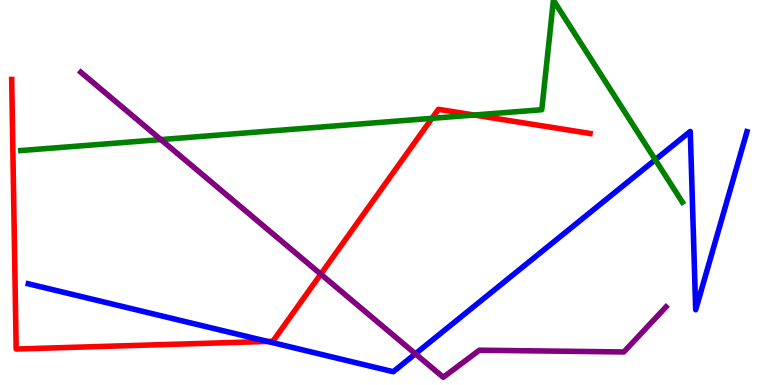[{'lines': ['blue', 'red'], 'intersections': [{'x': 3.45, 'y': 1.13}]}, {'lines': ['green', 'red'], 'intersections': [{'x': 5.57, 'y': 6.93}, {'x': 6.12, 'y': 7.01}]}, {'lines': ['purple', 'red'], 'intersections': [{'x': 4.14, 'y': 2.88}]}, {'lines': ['blue', 'green'], 'intersections': [{'x': 8.46, 'y': 5.85}]}, {'lines': ['blue', 'purple'], 'intersections': [{'x': 5.36, 'y': 0.81}]}, {'lines': ['green', 'purple'], 'intersections': [{'x': 2.08, 'y': 6.37}]}]